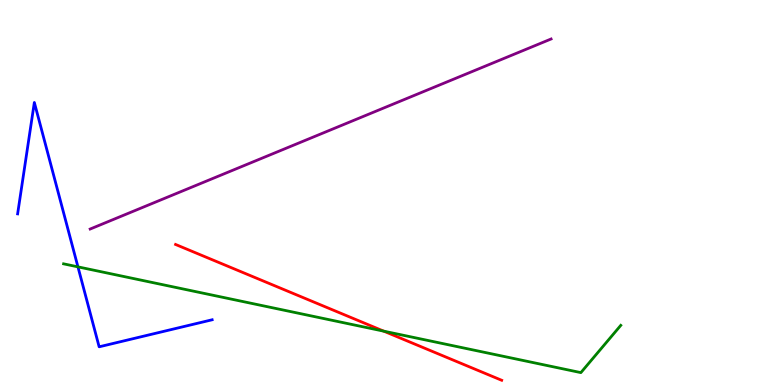[{'lines': ['blue', 'red'], 'intersections': []}, {'lines': ['green', 'red'], 'intersections': [{'x': 4.95, 'y': 1.4}]}, {'lines': ['purple', 'red'], 'intersections': []}, {'lines': ['blue', 'green'], 'intersections': [{'x': 1.01, 'y': 3.07}]}, {'lines': ['blue', 'purple'], 'intersections': []}, {'lines': ['green', 'purple'], 'intersections': []}]